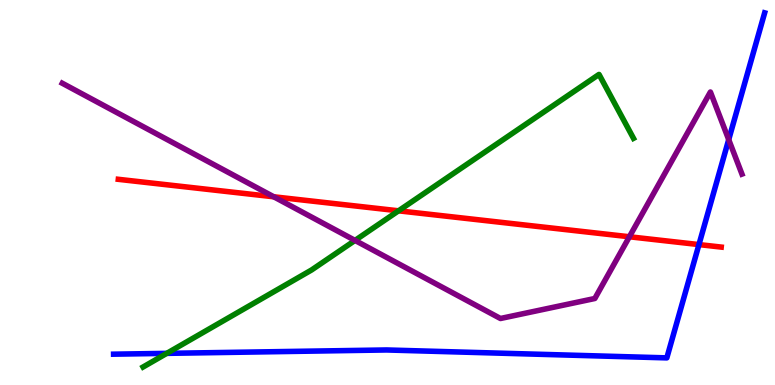[{'lines': ['blue', 'red'], 'intersections': [{'x': 9.02, 'y': 3.65}]}, {'lines': ['green', 'red'], 'intersections': [{'x': 5.14, 'y': 4.52}]}, {'lines': ['purple', 'red'], 'intersections': [{'x': 3.53, 'y': 4.89}, {'x': 8.12, 'y': 3.85}]}, {'lines': ['blue', 'green'], 'intersections': [{'x': 2.15, 'y': 0.822}]}, {'lines': ['blue', 'purple'], 'intersections': [{'x': 9.4, 'y': 6.37}]}, {'lines': ['green', 'purple'], 'intersections': [{'x': 4.58, 'y': 3.76}]}]